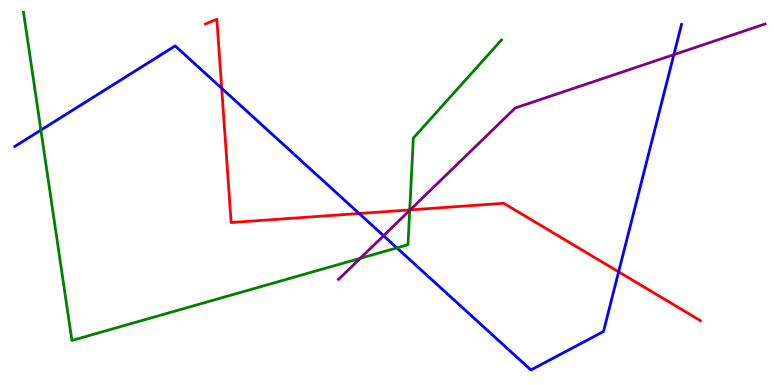[{'lines': ['blue', 'red'], 'intersections': [{'x': 2.86, 'y': 7.71}, {'x': 4.63, 'y': 4.45}, {'x': 7.98, 'y': 2.94}]}, {'lines': ['green', 'red'], 'intersections': [{'x': 5.29, 'y': 4.55}]}, {'lines': ['purple', 'red'], 'intersections': [{'x': 5.29, 'y': 4.55}]}, {'lines': ['blue', 'green'], 'intersections': [{'x': 0.528, 'y': 6.62}, {'x': 5.12, 'y': 3.56}]}, {'lines': ['blue', 'purple'], 'intersections': [{'x': 4.95, 'y': 3.88}, {'x': 8.69, 'y': 8.58}]}, {'lines': ['green', 'purple'], 'intersections': [{'x': 4.65, 'y': 3.29}, {'x': 5.29, 'y': 4.54}]}]